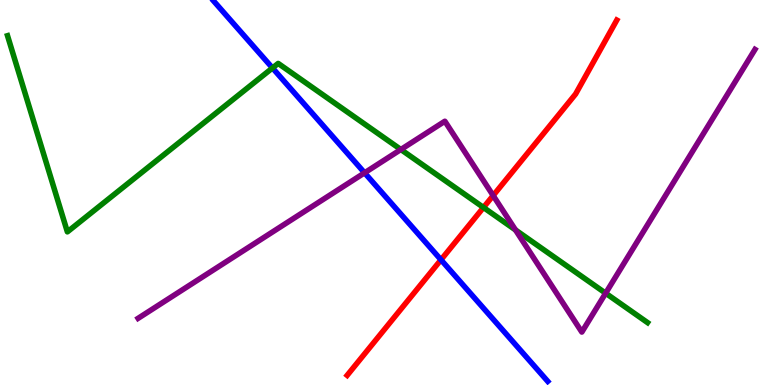[{'lines': ['blue', 'red'], 'intersections': [{'x': 5.69, 'y': 3.25}]}, {'lines': ['green', 'red'], 'intersections': [{'x': 6.24, 'y': 4.61}]}, {'lines': ['purple', 'red'], 'intersections': [{'x': 6.36, 'y': 4.92}]}, {'lines': ['blue', 'green'], 'intersections': [{'x': 3.52, 'y': 8.23}]}, {'lines': ['blue', 'purple'], 'intersections': [{'x': 4.7, 'y': 5.51}]}, {'lines': ['green', 'purple'], 'intersections': [{'x': 5.17, 'y': 6.12}, {'x': 6.65, 'y': 4.03}, {'x': 7.81, 'y': 2.38}]}]